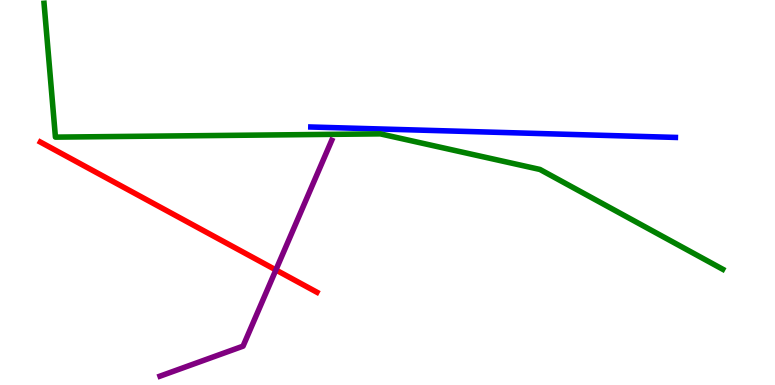[{'lines': ['blue', 'red'], 'intersections': []}, {'lines': ['green', 'red'], 'intersections': []}, {'lines': ['purple', 'red'], 'intersections': [{'x': 3.56, 'y': 2.99}]}, {'lines': ['blue', 'green'], 'intersections': []}, {'lines': ['blue', 'purple'], 'intersections': []}, {'lines': ['green', 'purple'], 'intersections': []}]